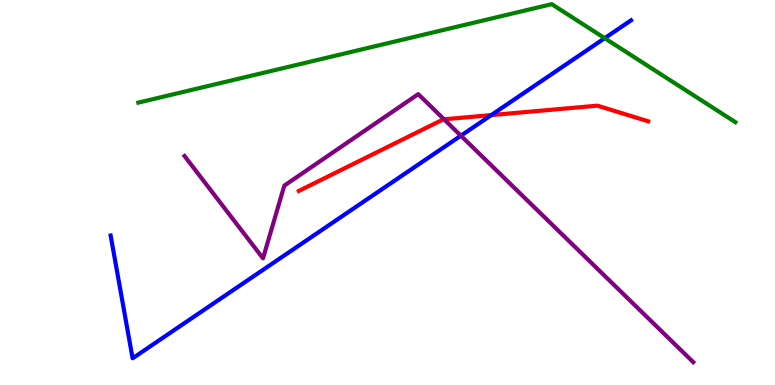[{'lines': ['blue', 'red'], 'intersections': [{'x': 6.34, 'y': 7.01}]}, {'lines': ['green', 'red'], 'intersections': []}, {'lines': ['purple', 'red'], 'intersections': [{'x': 5.73, 'y': 6.9}]}, {'lines': ['blue', 'green'], 'intersections': [{'x': 7.8, 'y': 9.01}]}, {'lines': ['blue', 'purple'], 'intersections': [{'x': 5.95, 'y': 6.47}]}, {'lines': ['green', 'purple'], 'intersections': []}]